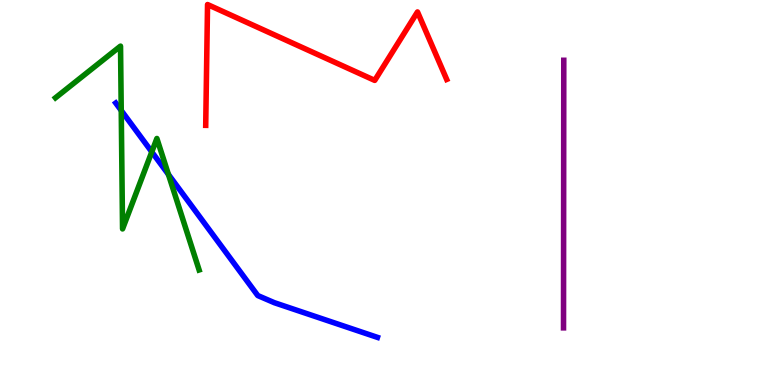[{'lines': ['blue', 'red'], 'intersections': []}, {'lines': ['green', 'red'], 'intersections': []}, {'lines': ['purple', 'red'], 'intersections': []}, {'lines': ['blue', 'green'], 'intersections': [{'x': 1.56, 'y': 7.13}, {'x': 1.96, 'y': 6.05}, {'x': 2.17, 'y': 5.47}]}, {'lines': ['blue', 'purple'], 'intersections': []}, {'lines': ['green', 'purple'], 'intersections': []}]